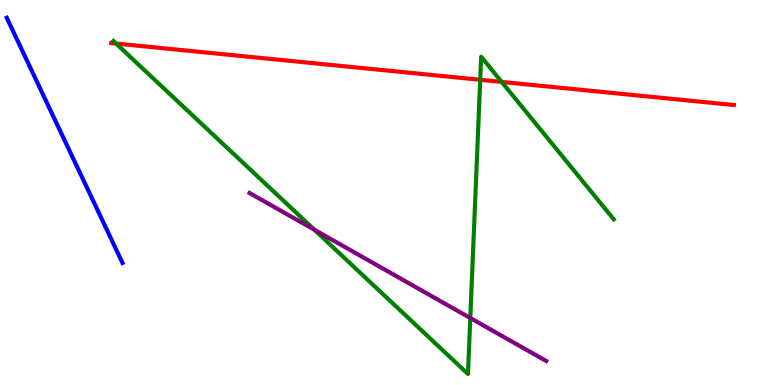[{'lines': ['blue', 'red'], 'intersections': []}, {'lines': ['green', 'red'], 'intersections': [{'x': 1.5, 'y': 8.87}, {'x': 6.2, 'y': 7.93}, {'x': 6.47, 'y': 7.87}]}, {'lines': ['purple', 'red'], 'intersections': []}, {'lines': ['blue', 'green'], 'intersections': []}, {'lines': ['blue', 'purple'], 'intersections': []}, {'lines': ['green', 'purple'], 'intersections': [{'x': 4.06, 'y': 4.03}, {'x': 6.07, 'y': 1.74}]}]